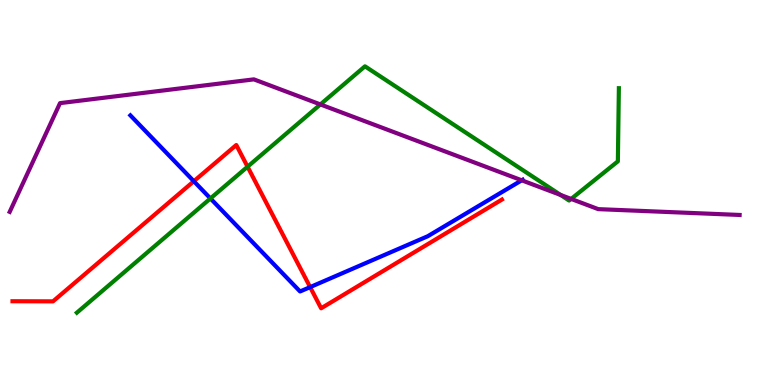[{'lines': ['blue', 'red'], 'intersections': [{'x': 2.5, 'y': 5.29}, {'x': 4.0, 'y': 2.54}]}, {'lines': ['green', 'red'], 'intersections': [{'x': 3.19, 'y': 5.67}]}, {'lines': ['purple', 'red'], 'intersections': []}, {'lines': ['blue', 'green'], 'intersections': [{'x': 2.72, 'y': 4.85}]}, {'lines': ['blue', 'purple'], 'intersections': [{'x': 6.73, 'y': 5.32}]}, {'lines': ['green', 'purple'], 'intersections': [{'x': 4.13, 'y': 7.29}, {'x': 7.23, 'y': 4.94}, {'x': 7.37, 'y': 4.83}]}]